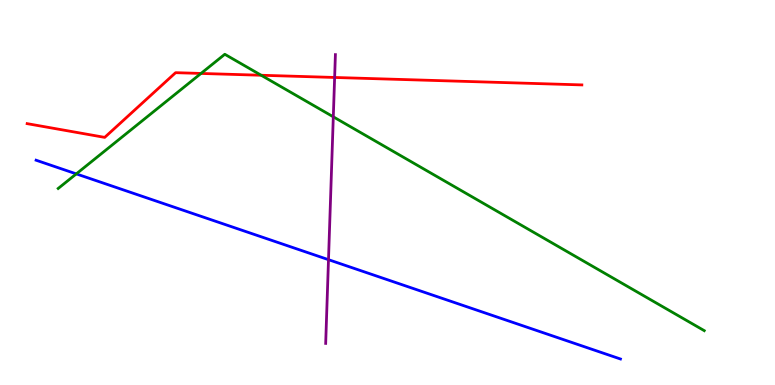[{'lines': ['blue', 'red'], 'intersections': []}, {'lines': ['green', 'red'], 'intersections': [{'x': 2.59, 'y': 8.09}, {'x': 3.37, 'y': 8.05}]}, {'lines': ['purple', 'red'], 'intersections': [{'x': 4.32, 'y': 7.99}]}, {'lines': ['blue', 'green'], 'intersections': [{'x': 0.984, 'y': 5.48}]}, {'lines': ['blue', 'purple'], 'intersections': [{'x': 4.24, 'y': 3.26}]}, {'lines': ['green', 'purple'], 'intersections': [{'x': 4.3, 'y': 6.97}]}]